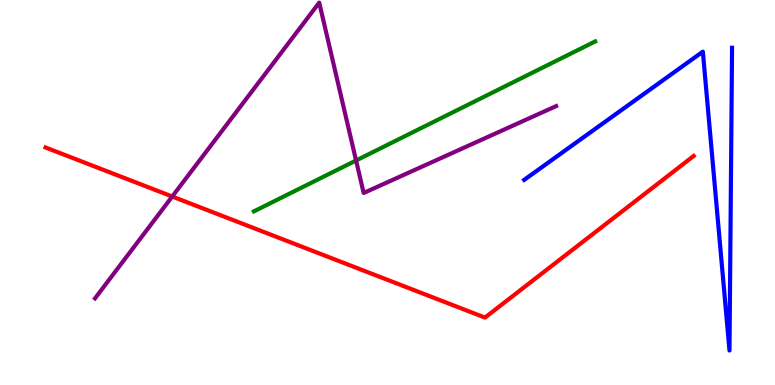[{'lines': ['blue', 'red'], 'intersections': []}, {'lines': ['green', 'red'], 'intersections': []}, {'lines': ['purple', 'red'], 'intersections': [{'x': 2.22, 'y': 4.9}]}, {'lines': ['blue', 'green'], 'intersections': []}, {'lines': ['blue', 'purple'], 'intersections': []}, {'lines': ['green', 'purple'], 'intersections': [{'x': 4.59, 'y': 5.83}]}]